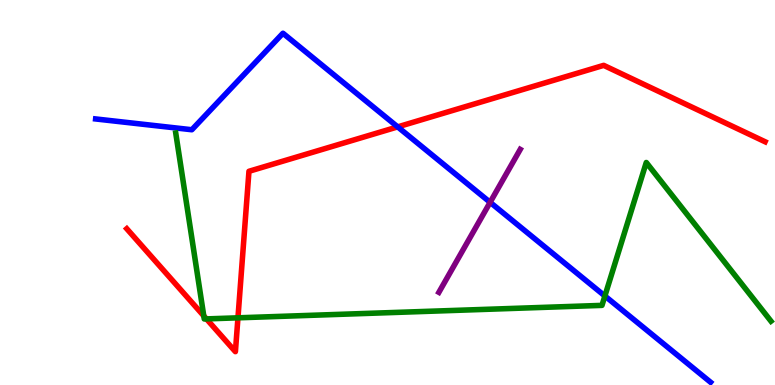[{'lines': ['blue', 'red'], 'intersections': [{'x': 5.13, 'y': 6.7}]}, {'lines': ['green', 'red'], 'intersections': [{'x': 2.63, 'y': 1.8}, {'x': 2.66, 'y': 1.72}, {'x': 3.07, 'y': 1.74}]}, {'lines': ['purple', 'red'], 'intersections': []}, {'lines': ['blue', 'green'], 'intersections': [{'x': 7.8, 'y': 2.31}]}, {'lines': ['blue', 'purple'], 'intersections': [{'x': 6.32, 'y': 4.75}]}, {'lines': ['green', 'purple'], 'intersections': []}]